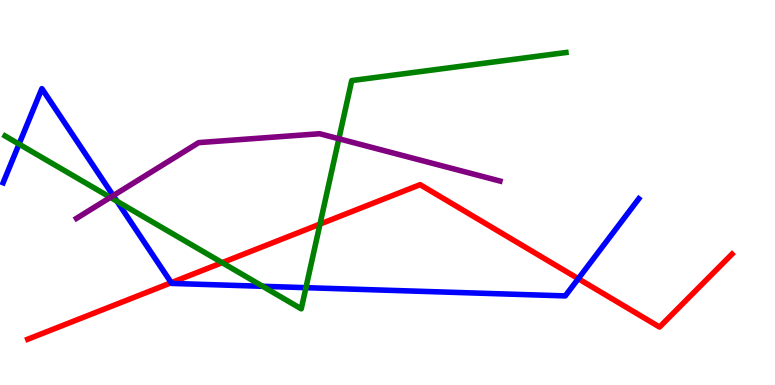[{'lines': ['blue', 'red'], 'intersections': [{'x': 2.21, 'y': 2.66}, {'x': 7.46, 'y': 2.76}]}, {'lines': ['green', 'red'], 'intersections': [{'x': 2.87, 'y': 3.18}, {'x': 4.13, 'y': 4.18}]}, {'lines': ['purple', 'red'], 'intersections': []}, {'lines': ['blue', 'green'], 'intersections': [{'x': 0.246, 'y': 6.26}, {'x': 1.51, 'y': 4.77}, {'x': 3.39, 'y': 2.56}, {'x': 3.95, 'y': 2.53}]}, {'lines': ['blue', 'purple'], 'intersections': [{'x': 1.46, 'y': 4.92}]}, {'lines': ['green', 'purple'], 'intersections': [{'x': 1.42, 'y': 4.87}, {'x': 4.37, 'y': 6.4}]}]